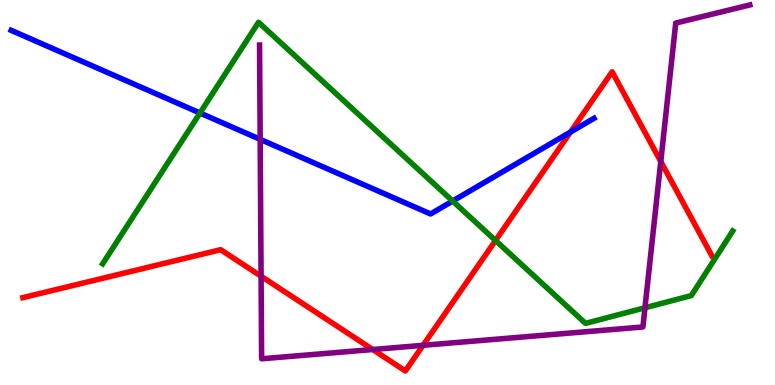[{'lines': ['blue', 'red'], 'intersections': [{'x': 7.36, 'y': 6.57}]}, {'lines': ['green', 'red'], 'intersections': [{'x': 6.39, 'y': 3.75}]}, {'lines': ['purple', 'red'], 'intersections': [{'x': 3.37, 'y': 2.83}, {'x': 4.81, 'y': 0.922}, {'x': 5.46, 'y': 1.03}, {'x': 8.53, 'y': 5.8}]}, {'lines': ['blue', 'green'], 'intersections': [{'x': 2.58, 'y': 7.06}, {'x': 5.84, 'y': 4.78}]}, {'lines': ['blue', 'purple'], 'intersections': [{'x': 3.36, 'y': 6.38}]}, {'lines': ['green', 'purple'], 'intersections': [{'x': 8.32, 'y': 2.01}]}]